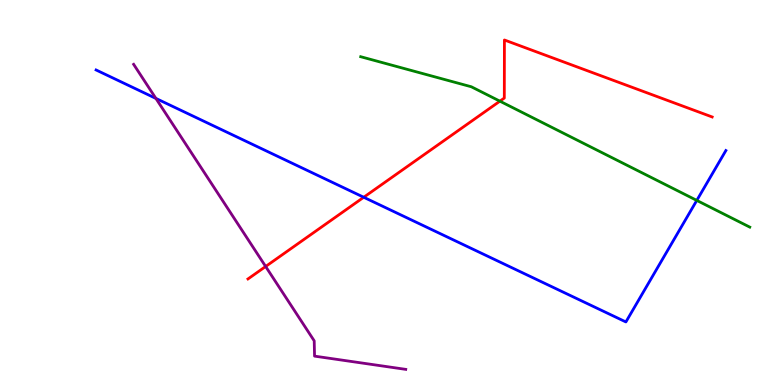[{'lines': ['blue', 'red'], 'intersections': [{'x': 4.69, 'y': 4.88}]}, {'lines': ['green', 'red'], 'intersections': [{'x': 6.45, 'y': 7.37}]}, {'lines': ['purple', 'red'], 'intersections': [{'x': 3.43, 'y': 3.08}]}, {'lines': ['blue', 'green'], 'intersections': [{'x': 8.99, 'y': 4.79}]}, {'lines': ['blue', 'purple'], 'intersections': [{'x': 2.01, 'y': 7.44}]}, {'lines': ['green', 'purple'], 'intersections': []}]